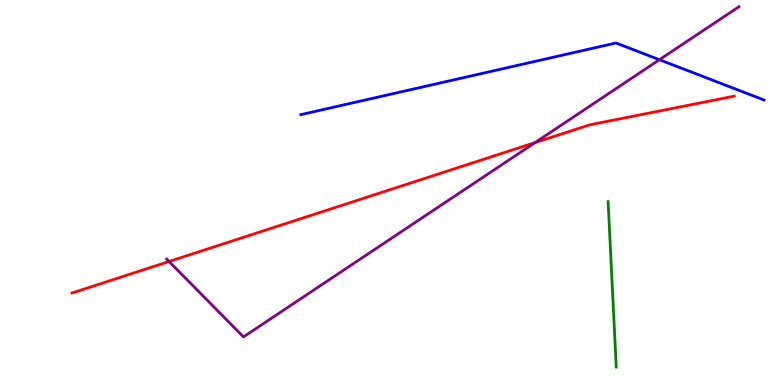[{'lines': ['blue', 'red'], 'intersections': []}, {'lines': ['green', 'red'], 'intersections': []}, {'lines': ['purple', 'red'], 'intersections': [{'x': 2.18, 'y': 3.21}, {'x': 6.9, 'y': 6.3}]}, {'lines': ['blue', 'green'], 'intersections': []}, {'lines': ['blue', 'purple'], 'intersections': [{'x': 8.51, 'y': 8.45}]}, {'lines': ['green', 'purple'], 'intersections': []}]